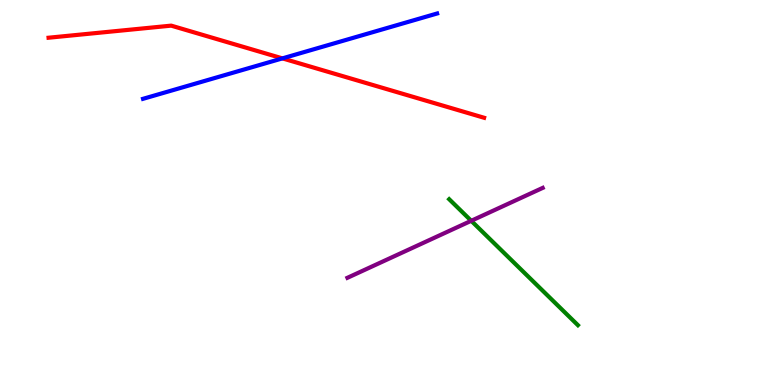[{'lines': ['blue', 'red'], 'intersections': [{'x': 3.64, 'y': 8.48}]}, {'lines': ['green', 'red'], 'intersections': []}, {'lines': ['purple', 'red'], 'intersections': []}, {'lines': ['blue', 'green'], 'intersections': []}, {'lines': ['blue', 'purple'], 'intersections': []}, {'lines': ['green', 'purple'], 'intersections': [{'x': 6.08, 'y': 4.26}]}]